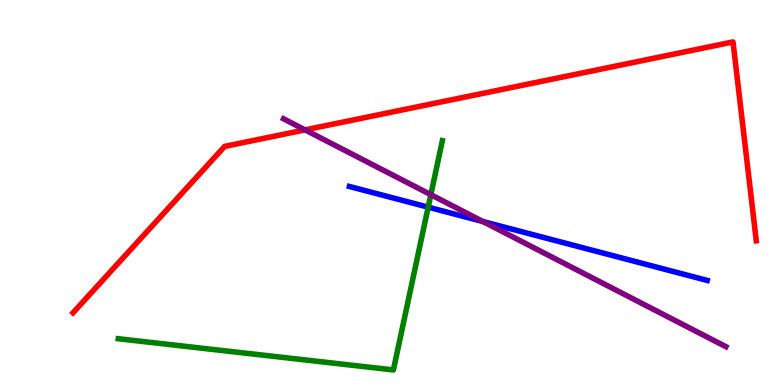[{'lines': ['blue', 'red'], 'intersections': []}, {'lines': ['green', 'red'], 'intersections': []}, {'lines': ['purple', 'red'], 'intersections': [{'x': 3.94, 'y': 6.63}]}, {'lines': ['blue', 'green'], 'intersections': [{'x': 5.52, 'y': 4.62}]}, {'lines': ['blue', 'purple'], 'intersections': [{'x': 6.23, 'y': 4.25}]}, {'lines': ['green', 'purple'], 'intersections': [{'x': 5.56, 'y': 4.94}]}]